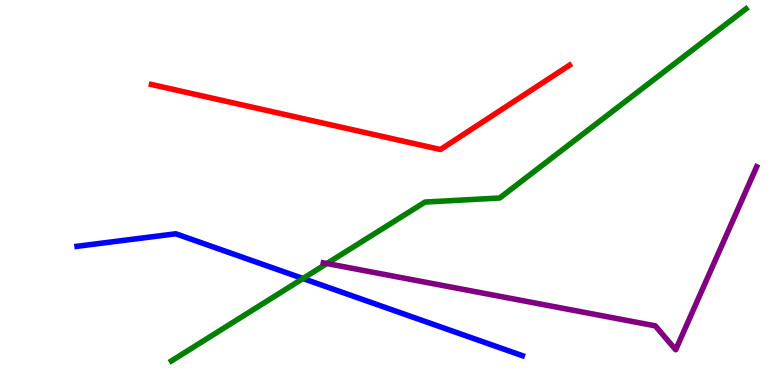[{'lines': ['blue', 'red'], 'intersections': []}, {'lines': ['green', 'red'], 'intersections': []}, {'lines': ['purple', 'red'], 'intersections': []}, {'lines': ['blue', 'green'], 'intersections': [{'x': 3.91, 'y': 2.77}]}, {'lines': ['blue', 'purple'], 'intersections': []}, {'lines': ['green', 'purple'], 'intersections': [{'x': 4.22, 'y': 3.16}]}]